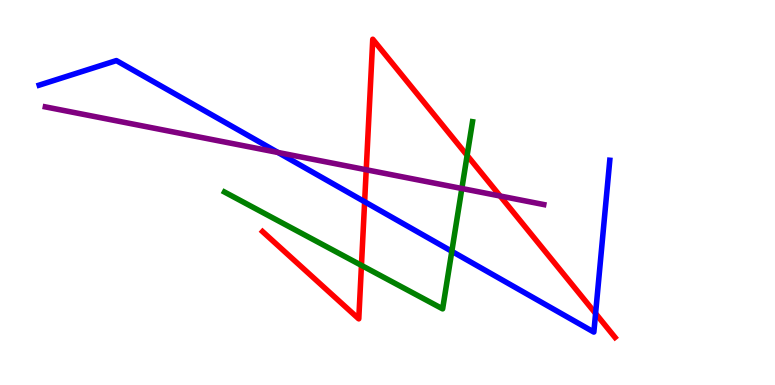[{'lines': ['blue', 'red'], 'intersections': [{'x': 4.7, 'y': 4.76}, {'x': 7.68, 'y': 1.86}]}, {'lines': ['green', 'red'], 'intersections': [{'x': 4.66, 'y': 3.11}, {'x': 6.03, 'y': 5.96}]}, {'lines': ['purple', 'red'], 'intersections': [{'x': 4.73, 'y': 5.59}, {'x': 6.45, 'y': 4.91}]}, {'lines': ['blue', 'green'], 'intersections': [{'x': 5.83, 'y': 3.47}]}, {'lines': ['blue', 'purple'], 'intersections': [{'x': 3.59, 'y': 6.04}]}, {'lines': ['green', 'purple'], 'intersections': [{'x': 5.96, 'y': 5.1}]}]